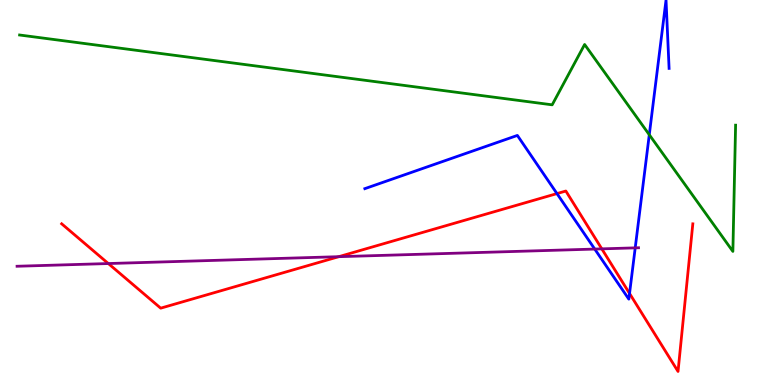[{'lines': ['blue', 'red'], 'intersections': [{'x': 7.19, 'y': 4.97}, {'x': 8.12, 'y': 2.38}]}, {'lines': ['green', 'red'], 'intersections': []}, {'lines': ['purple', 'red'], 'intersections': [{'x': 1.4, 'y': 3.15}, {'x': 4.37, 'y': 3.33}, {'x': 7.77, 'y': 3.54}]}, {'lines': ['blue', 'green'], 'intersections': [{'x': 8.38, 'y': 6.5}]}, {'lines': ['blue', 'purple'], 'intersections': [{'x': 7.67, 'y': 3.53}, {'x': 8.2, 'y': 3.56}]}, {'lines': ['green', 'purple'], 'intersections': []}]